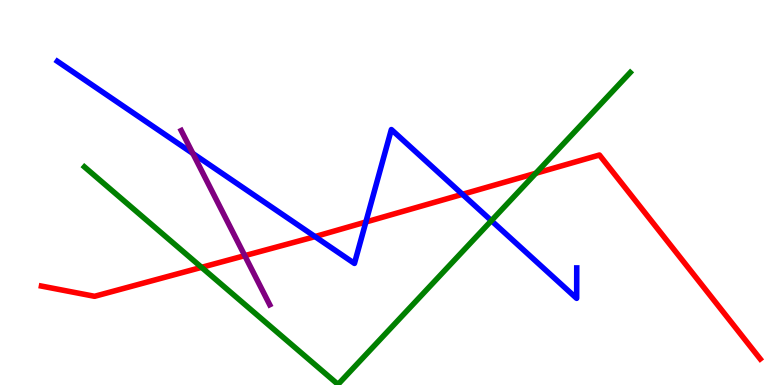[{'lines': ['blue', 'red'], 'intersections': [{'x': 4.06, 'y': 3.85}, {'x': 4.72, 'y': 4.23}, {'x': 5.97, 'y': 4.95}]}, {'lines': ['green', 'red'], 'intersections': [{'x': 2.6, 'y': 3.06}, {'x': 6.91, 'y': 5.5}]}, {'lines': ['purple', 'red'], 'intersections': [{'x': 3.16, 'y': 3.36}]}, {'lines': ['blue', 'green'], 'intersections': [{'x': 6.34, 'y': 4.27}]}, {'lines': ['blue', 'purple'], 'intersections': [{'x': 2.49, 'y': 6.01}]}, {'lines': ['green', 'purple'], 'intersections': []}]